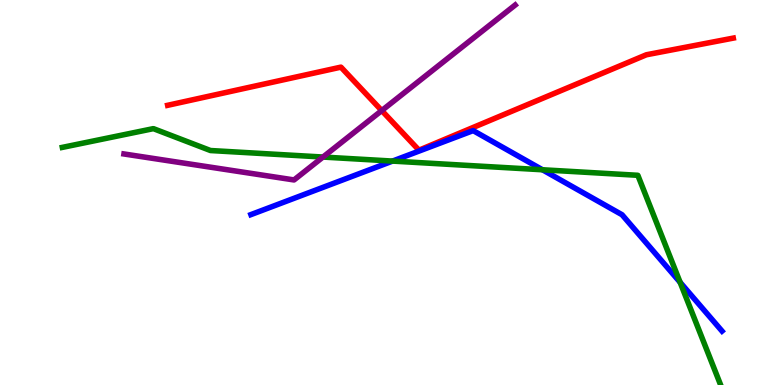[{'lines': ['blue', 'red'], 'intersections': []}, {'lines': ['green', 'red'], 'intersections': []}, {'lines': ['purple', 'red'], 'intersections': [{'x': 4.93, 'y': 7.13}]}, {'lines': ['blue', 'green'], 'intersections': [{'x': 5.07, 'y': 5.82}, {'x': 7.0, 'y': 5.59}, {'x': 8.78, 'y': 2.67}]}, {'lines': ['blue', 'purple'], 'intersections': []}, {'lines': ['green', 'purple'], 'intersections': [{'x': 4.17, 'y': 5.92}]}]